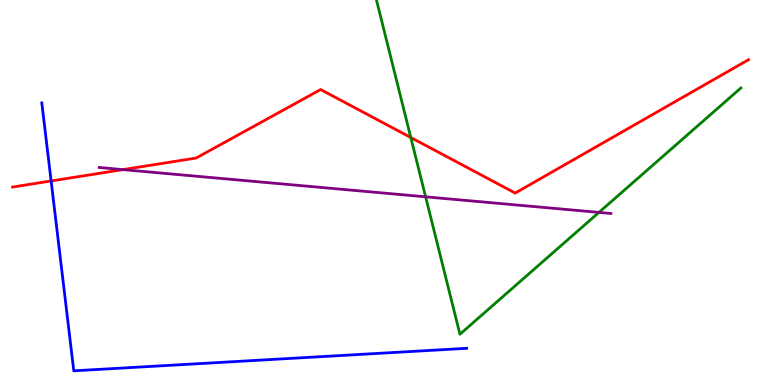[{'lines': ['blue', 'red'], 'intersections': [{'x': 0.66, 'y': 5.3}]}, {'lines': ['green', 'red'], 'intersections': [{'x': 5.3, 'y': 6.43}]}, {'lines': ['purple', 'red'], 'intersections': [{'x': 1.59, 'y': 5.59}]}, {'lines': ['blue', 'green'], 'intersections': []}, {'lines': ['blue', 'purple'], 'intersections': []}, {'lines': ['green', 'purple'], 'intersections': [{'x': 5.49, 'y': 4.89}, {'x': 7.73, 'y': 4.48}]}]